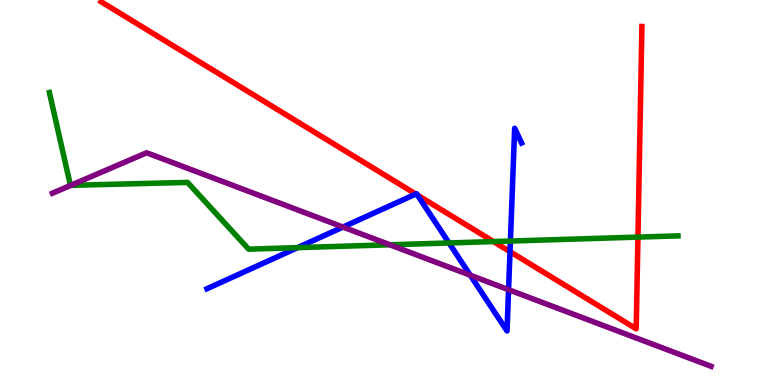[{'lines': ['blue', 'red'], 'intersections': [{'x': 5.36, 'y': 4.96}, {'x': 5.39, 'y': 4.93}, {'x': 6.58, 'y': 3.46}]}, {'lines': ['green', 'red'], 'intersections': [{'x': 6.37, 'y': 3.73}, {'x': 8.23, 'y': 3.84}]}, {'lines': ['purple', 'red'], 'intersections': []}, {'lines': ['blue', 'green'], 'intersections': [{'x': 3.84, 'y': 3.57}, {'x': 5.79, 'y': 3.69}, {'x': 6.59, 'y': 3.74}]}, {'lines': ['blue', 'purple'], 'intersections': [{'x': 4.43, 'y': 4.1}, {'x': 6.07, 'y': 2.85}, {'x': 6.56, 'y': 2.48}]}, {'lines': ['green', 'purple'], 'intersections': [{'x': 0.914, 'y': 5.19}, {'x': 5.03, 'y': 3.64}]}]